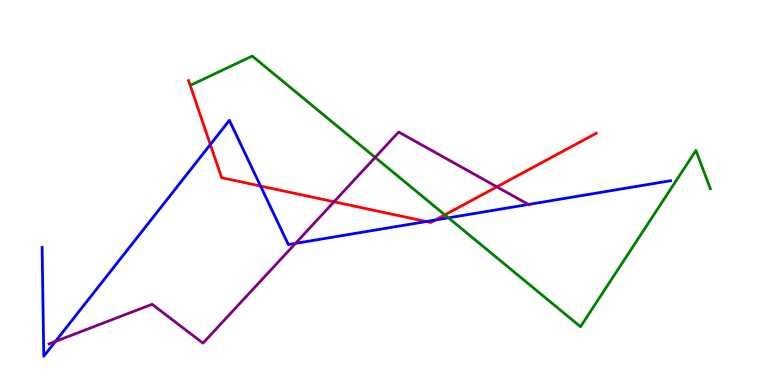[{'lines': ['blue', 'red'], 'intersections': [{'x': 2.71, 'y': 6.25}, {'x': 3.36, 'y': 5.17}, {'x': 5.5, 'y': 4.25}, {'x': 5.62, 'y': 4.28}]}, {'lines': ['green', 'red'], 'intersections': [{'x': 5.74, 'y': 4.42}]}, {'lines': ['purple', 'red'], 'intersections': [{'x': 4.31, 'y': 4.76}, {'x': 6.41, 'y': 5.15}]}, {'lines': ['blue', 'green'], 'intersections': [{'x': 5.79, 'y': 4.34}]}, {'lines': ['blue', 'purple'], 'intersections': [{'x': 0.715, 'y': 1.13}, {'x': 3.81, 'y': 3.68}, {'x': 6.82, 'y': 4.69}]}, {'lines': ['green', 'purple'], 'intersections': [{'x': 4.84, 'y': 5.91}]}]